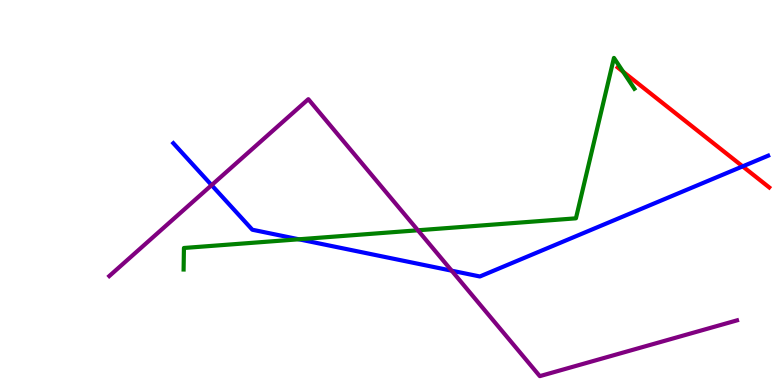[{'lines': ['blue', 'red'], 'intersections': [{'x': 9.58, 'y': 5.68}]}, {'lines': ['green', 'red'], 'intersections': [{'x': 8.04, 'y': 8.14}]}, {'lines': ['purple', 'red'], 'intersections': []}, {'lines': ['blue', 'green'], 'intersections': [{'x': 3.86, 'y': 3.78}]}, {'lines': ['blue', 'purple'], 'intersections': [{'x': 2.73, 'y': 5.19}, {'x': 5.83, 'y': 2.97}]}, {'lines': ['green', 'purple'], 'intersections': [{'x': 5.39, 'y': 4.02}]}]